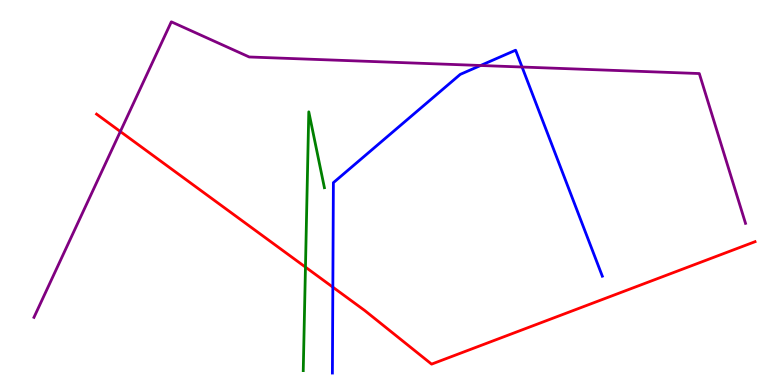[{'lines': ['blue', 'red'], 'intersections': [{'x': 4.29, 'y': 2.54}]}, {'lines': ['green', 'red'], 'intersections': [{'x': 3.94, 'y': 3.06}]}, {'lines': ['purple', 'red'], 'intersections': [{'x': 1.55, 'y': 6.58}]}, {'lines': ['blue', 'green'], 'intersections': []}, {'lines': ['blue', 'purple'], 'intersections': [{'x': 6.2, 'y': 8.3}, {'x': 6.74, 'y': 8.26}]}, {'lines': ['green', 'purple'], 'intersections': []}]